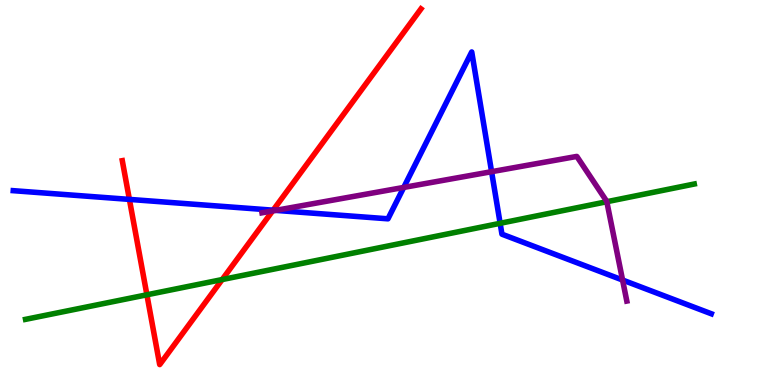[{'lines': ['blue', 'red'], 'intersections': [{'x': 1.67, 'y': 4.82}, {'x': 3.52, 'y': 4.54}]}, {'lines': ['green', 'red'], 'intersections': [{'x': 1.9, 'y': 2.34}, {'x': 2.87, 'y': 2.74}]}, {'lines': ['purple', 'red'], 'intersections': [{'x': 3.52, 'y': 4.52}]}, {'lines': ['blue', 'green'], 'intersections': [{'x': 6.45, 'y': 4.2}]}, {'lines': ['blue', 'purple'], 'intersections': [{'x': 3.56, 'y': 4.54}, {'x': 5.21, 'y': 5.13}, {'x': 6.34, 'y': 5.54}, {'x': 8.03, 'y': 2.73}]}, {'lines': ['green', 'purple'], 'intersections': [{'x': 7.83, 'y': 4.76}]}]